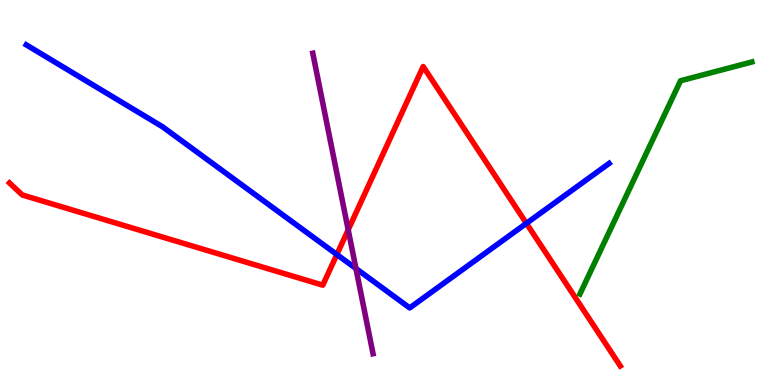[{'lines': ['blue', 'red'], 'intersections': [{'x': 4.35, 'y': 3.39}, {'x': 6.79, 'y': 4.2}]}, {'lines': ['green', 'red'], 'intersections': []}, {'lines': ['purple', 'red'], 'intersections': [{'x': 4.49, 'y': 4.03}]}, {'lines': ['blue', 'green'], 'intersections': []}, {'lines': ['blue', 'purple'], 'intersections': [{'x': 4.59, 'y': 3.03}]}, {'lines': ['green', 'purple'], 'intersections': []}]